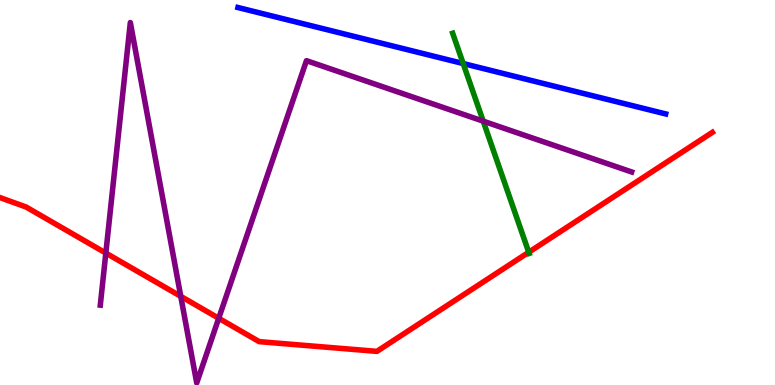[{'lines': ['blue', 'red'], 'intersections': []}, {'lines': ['green', 'red'], 'intersections': [{'x': 6.82, 'y': 3.45}]}, {'lines': ['purple', 'red'], 'intersections': [{'x': 1.37, 'y': 3.43}, {'x': 2.33, 'y': 2.3}, {'x': 2.82, 'y': 1.73}]}, {'lines': ['blue', 'green'], 'intersections': [{'x': 5.98, 'y': 8.35}]}, {'lines': ['blue', 'purple'], 'intersections': []}, {'lines': ['green', 'purple'], 'intersections': [{'x': 6.23, 'y': 6.85}]}]